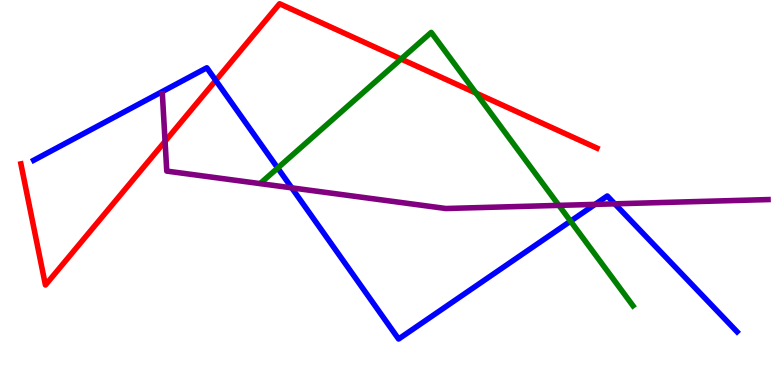[{'lines': ['blue', 'red'], 'intersections': [{'x': 2.78, 'y': 7.91}]}, {'lines': ['green', 'red'], 'intersections': [{'x': 5.18, 'y': 8.47}, {'x': 6.14, 'y': 7.58}]}, {'lines': ['purple', 'red'], 'intersections': [{'x': 2.13, 'y': 6.33}]}, {'lines': ['blue', 'green'], 'intersections': [{'x': 3.58, 'y': 5.64}, {'x': 7.36, 'y': 4.26}]}, {'lines': ['blue', 'purple'], 'intersections': [{'x': 3.76, 'y': 5.12}, {'x': 7.68, 'y': 4.69}, {'x': 7.93, 'y': 4.71}]}, {'lines': ['green', 'purple'], 'intersections': [{'x': 7.21, 'y': 4.67}]}]